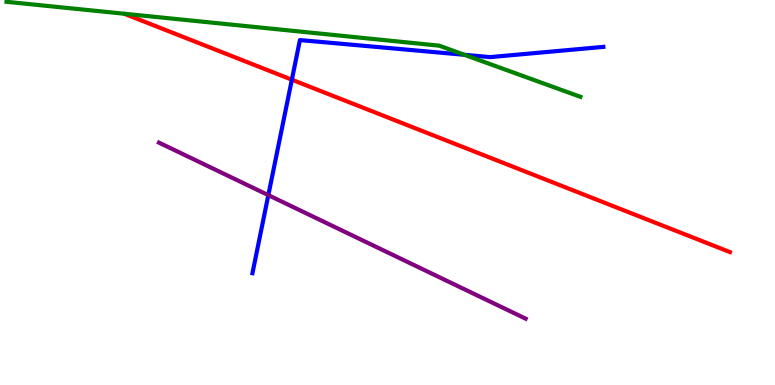[{'lines': ['blue', 'red'], 'intersections': [{'x': 3.77, 'y': 7.93}]}, {'lines': ['green', 'red'], 'intersections': []}, {'lines': ['purple', 'red'], 'intersections': []}, {'lines': ['blue', 'green'], 'intersections': [{'x': 5.99, 'y': 8.58}]}, {'lines': ['blue', 'purple'], 'intersections': [{'x': 3.46, 'y': 4.93}]}, {'lines': ['green', 'purple'], 'intersections': []}]